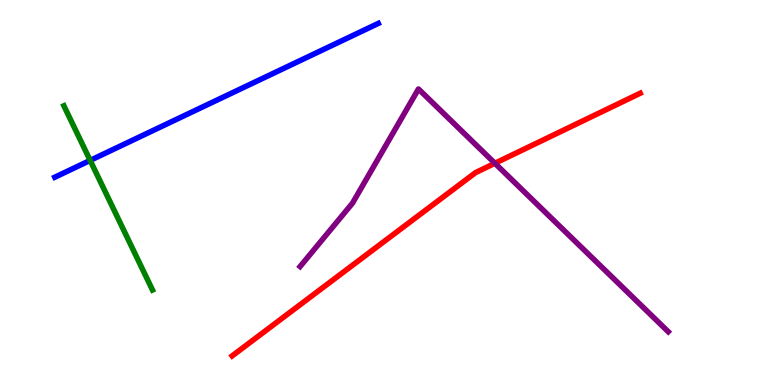[{'lines': ['blue', 'red'], 'intersections': []}, {'lines': ['green', 'red'], 'intersections': []}, {'lines': ['purple', 'red'], 'intersections': [{'x': 6.39, 'y': 5.76}]}, {'lines': ['blue', 'green'], 'intersections': [{'x': 1.16, 'y': 5.83}]}, {'lines': ['blue', 'purple'], 'intersections': []}, {'lines': ['green', 'purple'], 'intersections': []}]